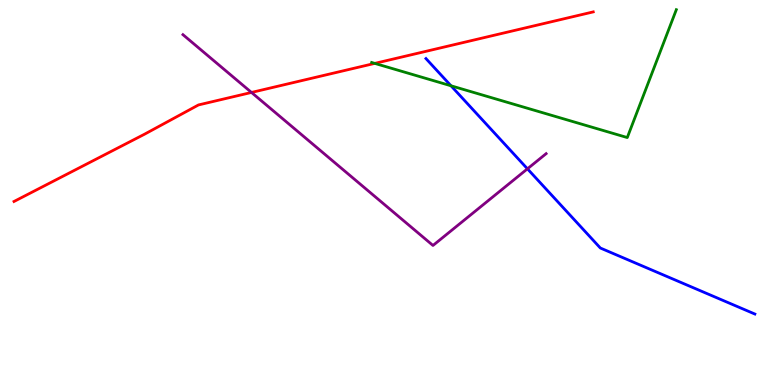[{'lines': ['blue', 'red'], 'intersections': []}, {'lines': ['green', 'red'], 'intersections': [{'x': 4.84, 'y': 8.35}]}, {'lines': ['purple', 'red'], 'intersections': [{'x': 3.24, 'y': 7.6}]}, {'lines': ['blue', 'green'], 'intersections': [{'x': 5.82, 'y': 7.77}]}, {'lines': ['blue', 'purple'], 'intersections': [{'x': 6.81, 'y': 5.62}]}, {'lines': ['green', 'purple'], 'intersections': []}]